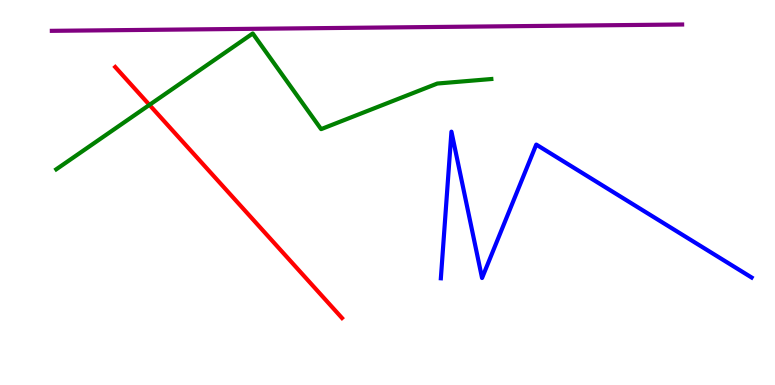[{'lines': ['blue', 'red'], 'intersections': []}, {'lines': ['green', 'red'], 'intersections': [{'x': 1.93, 'y': 7.28}]}, {'lines': ['purple', 'red'], 'intersections': []}, {'lines': ['blue', 'green'], 'intersections': []}, {'lines': ['blue', 'purple'], 'intersections': []}, {'lines': ['green', 'purple'], 'intersections': []}]